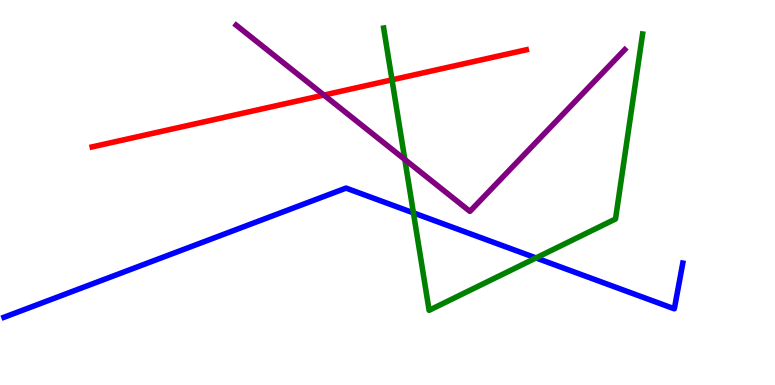[{'lines': ['blue', 'red'], 'intersections': []}, {'lines': ['green', 'red'], 'intersections': [{'x': 5.06, 'y': 7.93}]}, {'lines': ['purple', 'red'], 'intersections': [{'x': 4.18, 'y': 7.53}]}, {'lines': ['blue', 'green'], 'intersections': [{'x': 5.33, 'y': 4.47}, {'x': 6.92, 'y': 3.3}]}, {'lines': ['blue', 'purple'], 'intersections': []}, {'lines': ['green', 'purple'], 'intersections': [{'x': 5.22, 'y': 5.86}]}]